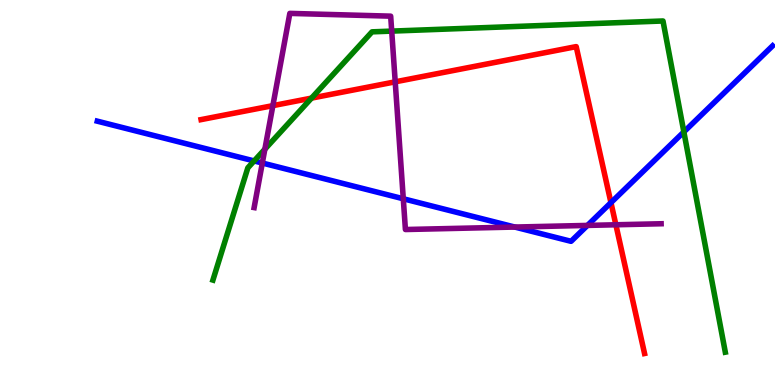[{'lines': ['blue', 'red'], 'intersections': [{'x': 7.88, 'y': 4.74}]}, {'lines': ['green', 'red'], 'intersections': [{'x': 4.02, 'y': 7.45}]}, {'lines': ['purple', 'red'], 'intersections': [{'x': 3.52, 'y': 7.26}, {'x': 5.1, 'y': 7.87}, {'x': 7.95, 'y': 4.16}]}, {'lines': ['blue', 'green'], 'intersections': [{'x': 3.28, 'y': 5.82}, {'x': 8.82, 'y': 6.57}]}, {'lines': ['blue', 'purple'], 'intersections': [{'x': 3.38, 'y': 5.77}, {'x': 5.2, 'y': 4.84}, {'x': 6.64, 'y': 4.1}, {'x': 7.58, 'y': 4.15}]}, {'lines': ['green', 'purple'], 'intersections': [{'x': 3.42, 'y': 6.13}, {'x': 5.05, 'y': 9.19}]}]